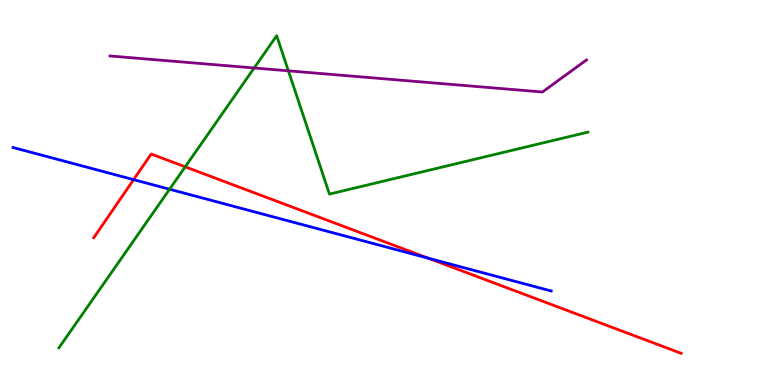[{'lines': ['blue', 'red'], 'intersections': [{'x': 1.72, 'y': 5.33}, {'x': 5.52, 'y': 3.29}]}, {'lines': ['green', 'red'], 'intersections': [{'x': 2.39, 'y': 5.67}]}, {'lines': ['purple', 'red'], 'intersections': []}, {'lines': ['blue', 'green'], 'intersections': [{'x': 2.19, 'y': 5.08}]}, {'lines': ['blue', 'purple'], 'intersections': []}, {'lines': ['green', 'purple'], 'intersections': [{'x': 3.28, 'y': 8.23}, {'x': 3.72, 'y': 8.16}]}]